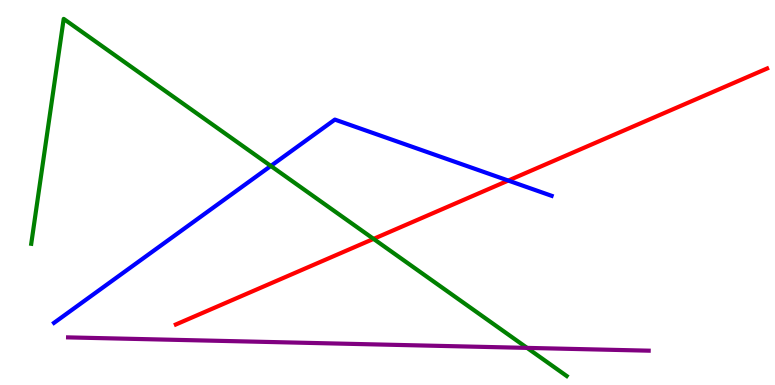[{'lines': ['blue', 'red'], 'intersections': [{'x': 6.56, 'y': 5.31}]}, {'lines': ['green', 'red'], 'intersections': [{'x': 4.82, 'y': 3.8}]}, {'lines': ['purple', 'red'], 'intersections': []}, {'lines': ['blue', 'green'], 'intersections': [{'x': 3.49, 'y': 5.69}]}, {'lines': ['blue', 'purple'], 'intersections': []}, {'lines': ['green', 'purple'], 'intersections': [{'x': 6.8, 'y': 0.964}]}]